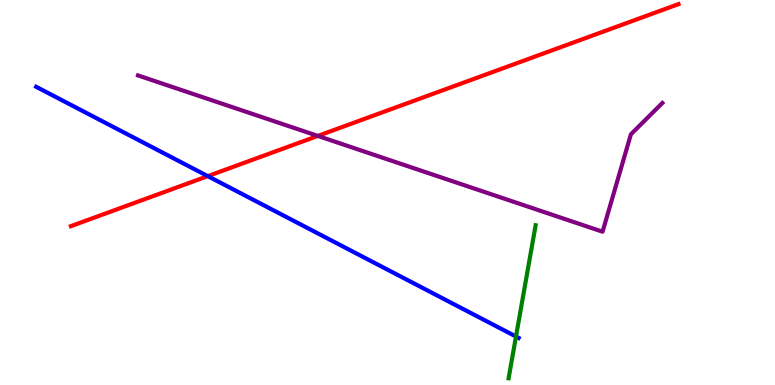[{'lines': ['blue', 'red'], 'intersections': [{'x': 2.68, 'y': 5.43}]}, {'lines': ['green', 'red'], 'intersections': []}, {'lines': ['purple', 'red'], 'intersections': [{'x': 4.1, 'y': 6.47}]}, {'lines': ['blue', 'green'], 'intersections': [{'x': 6.66, 'y': 1.26}]}, {'lines': ['blue', 'purple'], 'intersections': []}, {'lines': ['green', 'purple'], 'intersections': []}]